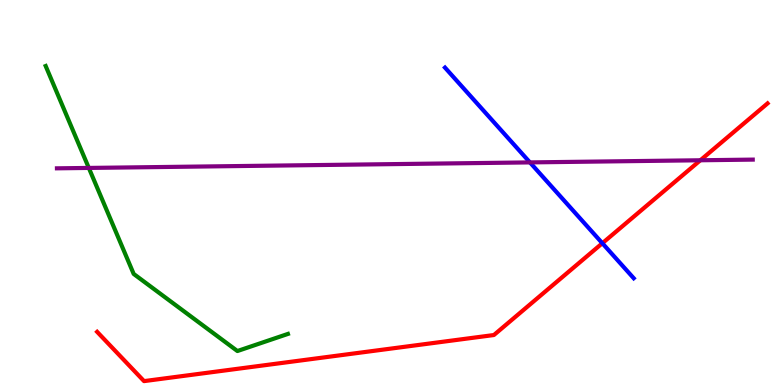[{'lines': ['blue', 'red'], 'intersections': [{'x': 7.77, 'y': 3.68}]}, {'lines': ['green', 'red'], 'intersections': []}, {'lines': ['purple', 'red'], 'intersections': [{'x': 9.04, 'y': 5.84}]}, {'lines': ['blue', 'green'], 'intersections': []}, {'lines': ['blue', 'purple'], 'intersections': [{'x': 6.84, 'y': 5.78}]}, {'lines': ['green', 'purple'], 'intersections': [{'x': 1.15, 'y': 5.64}]}]